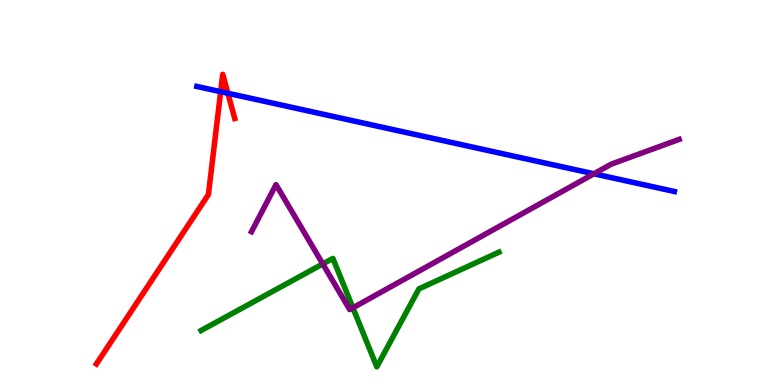[{'lines': ['blue', 'red'], 'intersections': [{'x': 2.85, 'y': 7.62}, {'x': 2.94, 'y': 7.58}]}, {'lines': ['green', 'red'], 'intersections': []}, {'lines': ['purple', 'red'], 'intersections': []}, {'lines': ['blue', 'green'], 'intersections': []}, {'lines': ['blue', 'purple'], 'intersections': [{'x': 7.66, 'y': 5.49}]}, {'lines': ['green', 'purple'], 'intersections': [{'x': 4.17, 'y': 3.14}, {'x': 4.55, 'y': 2.01}]}]